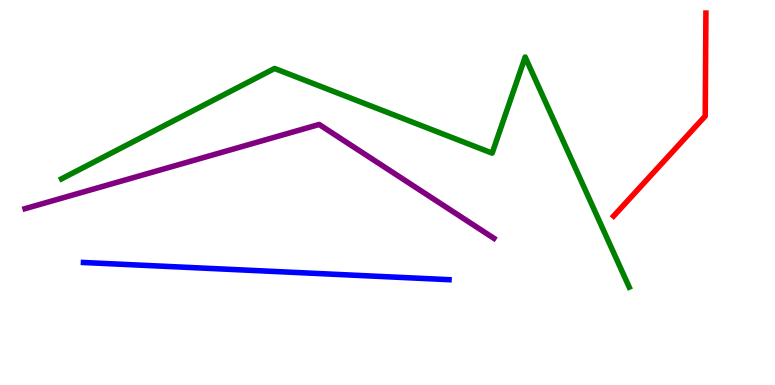[{'lines': ['blue', 'red'], 'intersections': []}, {'lines': ['green', 'red'], 'intersections': []}, {'lines': ['purple', 'red'], 'intersections': []}, {'lines': ['blue', 'green'], 'intersections': []}, {'lines': ['blue', 'purple'], 'intersections': []}, {'lines': ['green', 'purple'], 'intersections': []}]